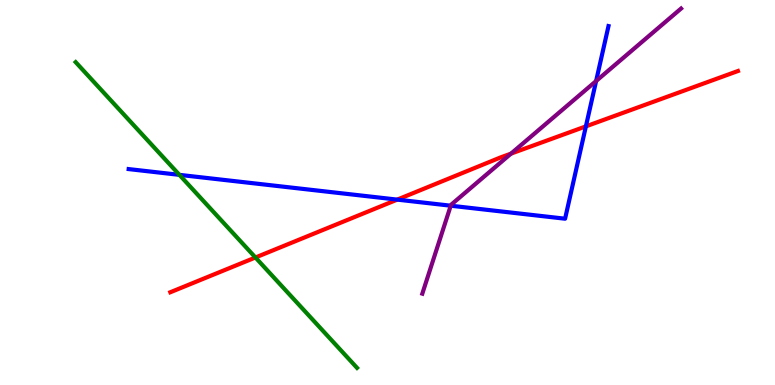[{'lines': ['blue', 'red'], 'intersections': [{'x': 5.13, 'y': 4.82}, {'x': 7.56, 'y': 6.72}]}, {'lines': ['green', 'red'], 'intersections': [{'x': 3.3, 'y': 3.31}]}, {'lines': ['purple', 'red'], 'intersections': [{'x': 6.59, 'y': 6.01}]}, {'lines': ['blue', 'green'], 'intersections': [{'x': 2.31, 'y': 5.46}]}, {'lines': ['blue', 'purple'], 'intersections': [{'x': 5.82, 'y': 4.66}, {'x': 7.69, 'y': 7.9}]}, {'lines': ['green', 'purple'], 'intersections': []}]